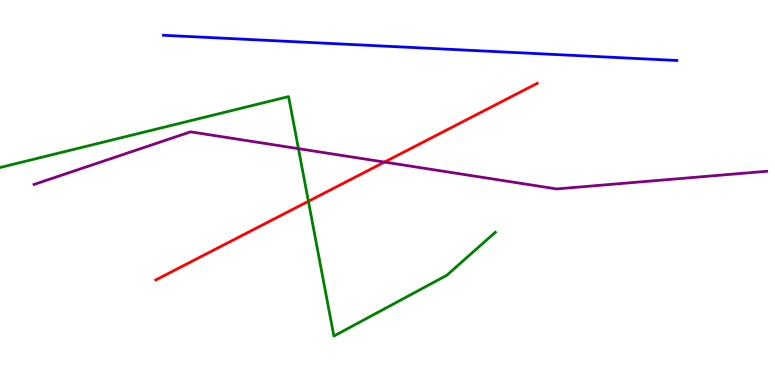[{'lines': ['blue', 'red'], 'intersections': []}, {'lines': ['green', 'red'], 'intersections': [{'x': 3.98, 'y': 4.77}]}, {'lines': ['purple', 'red'], 'intersections': [{'x': 4.96, 'y': 5.79}]}, {'lines': ['blue', 'green'], 'intersections': []}, {'lines': ['blue', 'purple'], 'intersections': []}, {'lines': ['green', 'purple'], 'intersections': [{'x': 3.85, 'y': 6.14}]}]